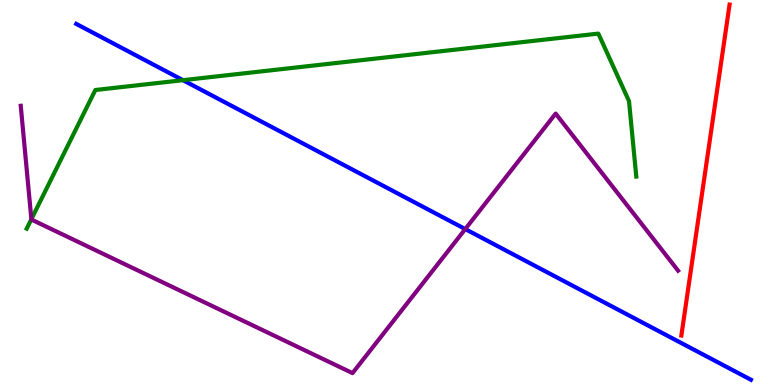[{'lines': ['blue', 'red'], 'intersections': []}, {'lines': ['green', 'red'], 'intersections': []}, {'lines': ['purple', 'red'], 'intersections': []}, {'lines': ['blue', 'green'], 'intersections': [{'x': 2.36, 'y': 7.92}]}, {'lines': ['blue', 'purple'], 'intersections': [{'x': 6.0, 'y': 4.05}]}, {'lines': ['green', 'purple'], 'intersections': [{'x': 0.405, 'y': 4.31}]}]